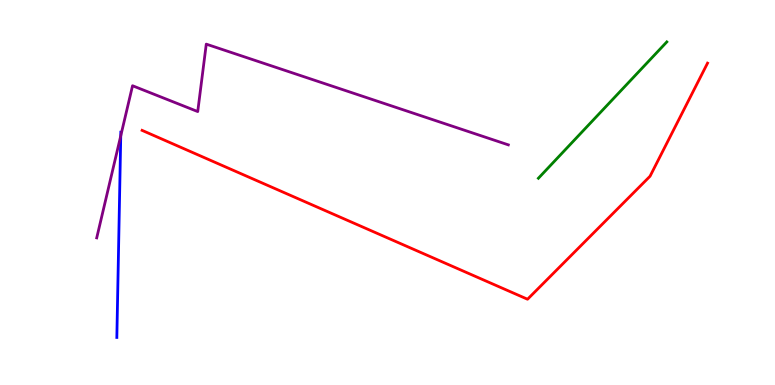[{'lines': ['blue', 'red'], 'intersections': []}, {'lines': ['green', 'red'], 'intersections': []}, {'lines': ['purple', 'red'], 'intersections': []}, {'lines': ['blue', 'green'], 'intersections': []}, {'lines': ['blue', 'purple'], 'intersections': [{'x': 1.56, 'y': 6.47}]}, {'lines': ['green', 'purple'], 'intersections': []}]